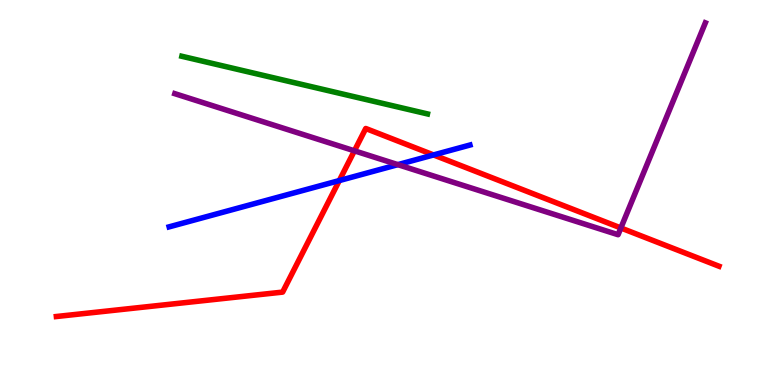[{'lines': ['blue', 'red'], 'intersections': [{'x': 4.38, 'y': 5.31}, {'x': 5.59, 'y': 5.98}]}, {'lines': ['green', 'red'], 'intersections': []}, {'lines': ['purple', 'red'], 'intersections': [{'x': 4.57, 'y': 6.08}, {'x': 8.01, 'y': 4.08}]}, {'lines': ['blue', 'green'], 'intersections': []}, {'lines': ['blue', 'purple'], 'intersections': [{'x': 5.13, 'y': 5.72}]}, {'lines': ['green', 'purple'], 'intersections': []}]